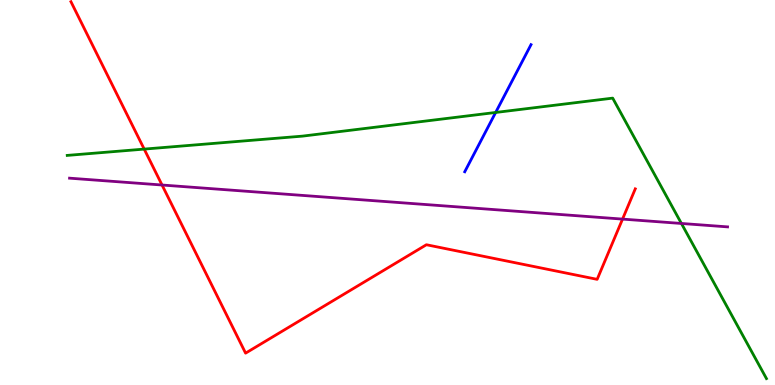[{'lines': ['blue', 'red'], 'intersections': []}, {'lines': ['green', 'red'], 'intersections': [{'x': 1.86, 'y': 6.13}]}, {'lines': ['purple', 'red'], 'intersections': [{'x': 2.09, 'y': 5.19}, {'x': 8.03, 'y': 4.31}]}, {'lines': ['blue', 'green'], 'intersections': [{'x': 6.4, 'y': 7.08}]}, {'lines': ['blue', 'purple'], 'intersections': []}, {'lines': ['green', 'purple'], 'intersections': [{'x': 8.79, 'y': 4.2}]}]